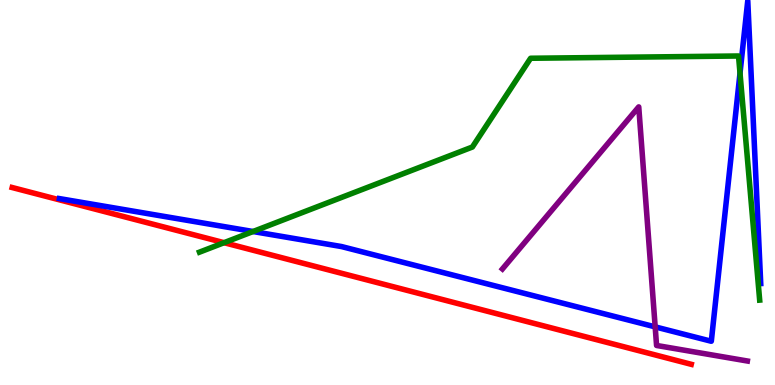[{'lines': ['blue', 'red'], 'intersections': []}, {'lines': ['green', 'red'], 'intersections': [{'x': 2.89, 'y': 3.7}]}, {'lines': ['purple', 'red'], 'intersections': []}, {'lines': ['blue', 'green'], 'intersections': [{'x': 3.27, 'y': 3.99}, {'x': 9.55, 'y': 8.1}]}, {'lines': ['blue', 'purple'], 'intersections': [{'x': 8.45, 'y': 1.51}]}, {'lines': ['green', 'purple'], 'intersections': []}]